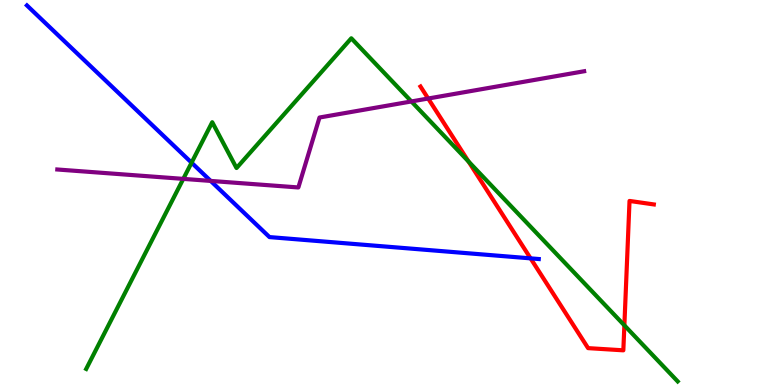[{'lines': ['blue', 'red'], 'intersections': [{'x': 6.85, 'y': 3.29}]}, {'lines': ['green', 'red'], 'intersections': [{'x': 6.05, 'y': 5.8}, {'x': 8.06, 'y': 1.55}]}, {'lines': ['purple', 'red'], 'intersections': [{'x': 5.52, 'y': 7.44}]}, {'lines': ['blue', 'green'], 'intersections': [{'x': 2.47, 'y': 5.77}]}, {'lines': ['blue', 'purple'], 'intersections': [{'x': 2.72, 'y': 5.3}]}, {'lines': ['green', 'purple'], 'intersections': [{'x': 2.36, 'y': 5.35}, {'x': 5.31, 'y': 7.36}]}]